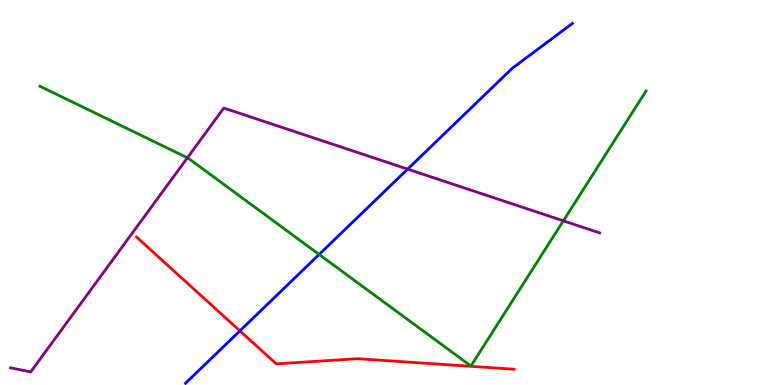[{'lines': ['blue', 'red'], 'intersections': [{'x': 3.1, 'y': 1.41}]}, {'lines': ['green', 'red'], 'intersections': []}, {'lines': ['purple', 'red'], 'intersections': []}, {'lines': ['blue', 'green'], 'intersections': [{'x': 4.12, 'y': 3.39}]}, {'lines': ['blue', 'purple'], 'intersections': [{'x': 5.26, 'y': 5.61}]}, {'lines': ['green', 'purple'], 'intersections': [{'x': 2.42, 'y': 5.9}, {'x': 7.27, 'y': 4.26}]}]